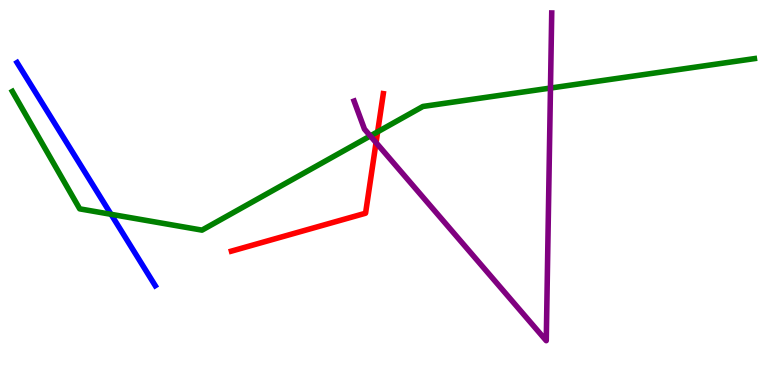[{'lines': ['blue', 'red'], 'intersections': []}, {'lines': ['green', 'red'], 'intersections': [{'x': 4.87, 'y': 6.58}]}, {'lines': ['purple', 'red'], 'intersections': [{'x': 4.85, 'y': 6.3}]}, {'lines': ['blue', 'green'], 'intersections': [{'x': 1.43, 'y': 4.43}]}, {'lines': ['blue', 'purple'], 'intersections': []}, {'lines': ['green', 'purple'], 'intersections': [{'x': 4.78, 'y': 6.47}, {'x': 7.1, 'y': 7.71}]}]